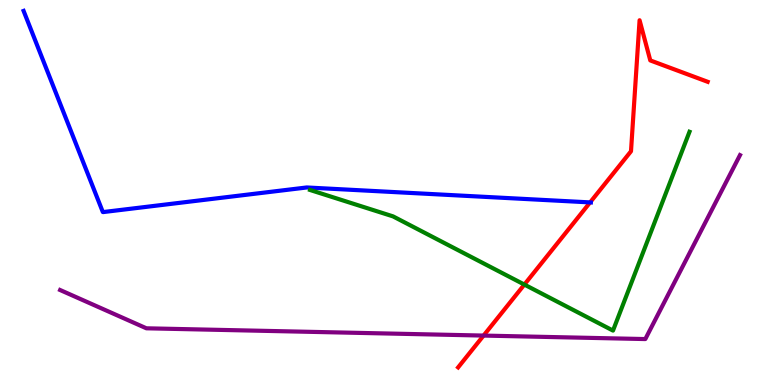[{'lines': ['blue', 'red'], 'intersections': [{'x': 7.61, 'y': 4.74}]}, {'lines': ['green', 'red'], 'intersections': [{'x': 6.77, 'y': 2.61}]}, {'lines': ['purple', 'red'], 'intersections': [{'x': 6.24, 'y': 1.28}]}, {'lines': ['blue', 'green'], 'intersections': []}, {'lines': ['blue', 'purple'], 'intersections': []}, {'lines': ['green', 'purple'], 'intersections': []}]